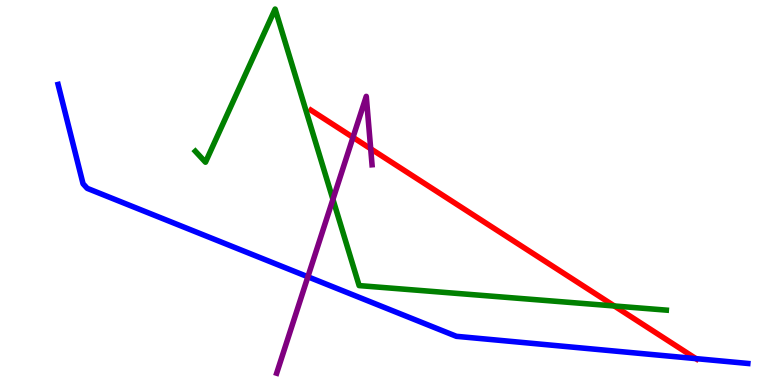[{'lines': ['blue', 'red'], 'intersections': [{'x': 8.98, 'y': 0.685}]}, {'lines': ['green', 'red'], 'intersections': [{'x': 7.93, 'y': 2.05}]}, {'lines': ['purple', 'red'], 'intersections': [{'x': 4.55, 'y': 6.43}, {'x': 4.78, 'y': 6.14}]}, {'lines': ['blue', 'green'], 'intersections': []}, {'lines': ['blue', 'purple'], 'intersections': [{'x': 3.97, 'y': 2.81}]}, {'lines': ['green', 'purple'], 'intersections': [{'x': 4.3, 'y': 4.82}]}]